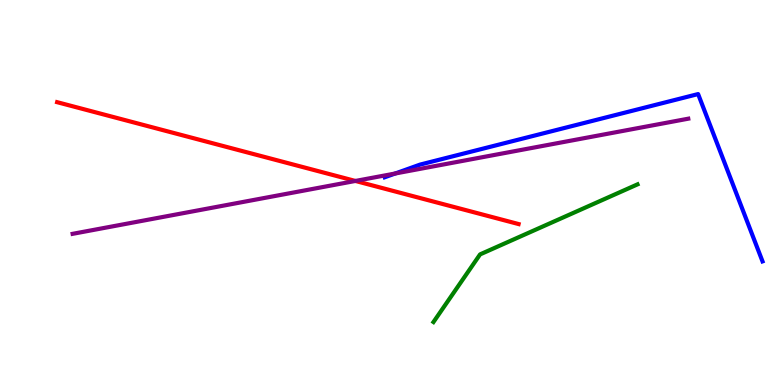[{'lines': ['blue', 'red'], 'intersections': []}, {'lines': ['green', 'red'], 'intersections': []}, {'lines': ['purple', 'red'], 'intersections': [{'x': 4.59, 'y': 5.3}]}, {'lines': ['blue', 'green'], 'intersections': []}, {'lines': ['blue', 'purple'], 'intersections': [{'x': 5.1, 'y': 5.49}]}, {'lines': ['green', 'purple'], 'intersections': []}]